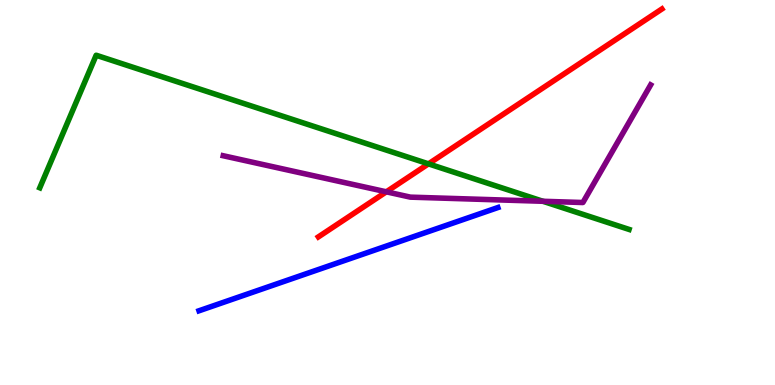[{'lines': ['blue', 'red'], 'intersections': []}, {'lines': ['green', 'red'], 'intersections': [{'x': 5.53, 'y': 5.74}]}, {'lines': ['purple', 'red'], 'intersections': [{'x': 4.98, 'y': 5.02}]}, {'lines': ['blue', 'green'], 'intersections': []}, {'lines': ['blue', 'purple'], 'intersections': []}, {'lines': ['green', 'purple'], 'intersections': [{'x': 7.01, 'y': 4.77}]}]